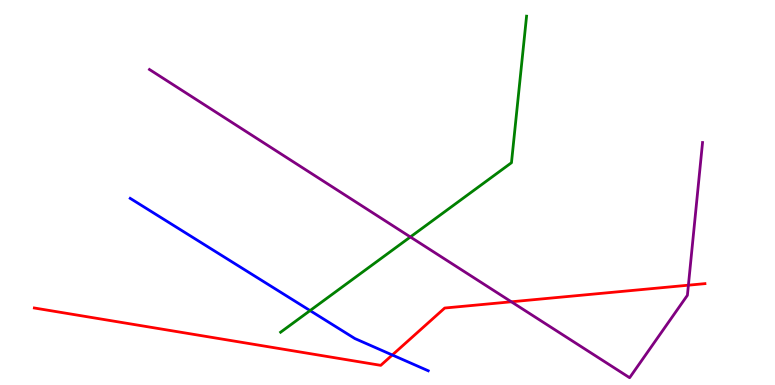[{'lines': ['blue', 'red'], 'intersections': [{'x': 5.06, 'y': 0.779}]}, {'lines': ['green', 'red'], 'intersections': []}, {'lines': ['purple', 'red'], 'intersections': [{'x': 6.6, 'y': 2.16}, {'x': 8.88, 'y': 2.59}]}, {'lines': ['blue', 'green'], 'intersections': [{'x': 4.0, 'y': 1.93}]}, {'lines': ['blue', 'purple'], 'intersections': []}, {'lines': ['green', 'purple'], 'intersections': [{'x': 5.29, 'y': 3.85}]}]